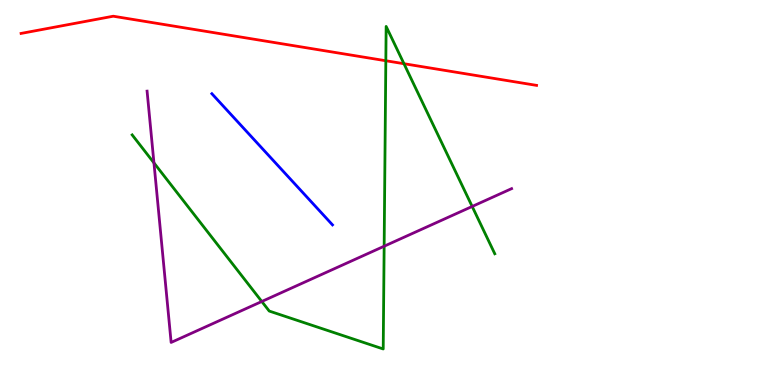[{'lines': ['blue', 'red'], 'intersections': []}, {'lines': ['green', 'red'], 'intersections': [{'x': 4.98, 'y': 8.42}, {'x': 5.21, 'y': 8.35}]}, {'lines': ['purple', 'red'], 'intersections': []}, {'lines': ['blue', 'green'], 'intersections': []}, {'lines': ['blue', 'purple'], 'intersections': []}, {'lines': ['green', 'purple'], 'intersections': [{'x': 1.99, 'y': 5.77}, {'x': 3.38, 'y': 2.17}, {'x': 4.96, 'y': 3.6}, {'x': 6.09, 'y': 4.64}]}]